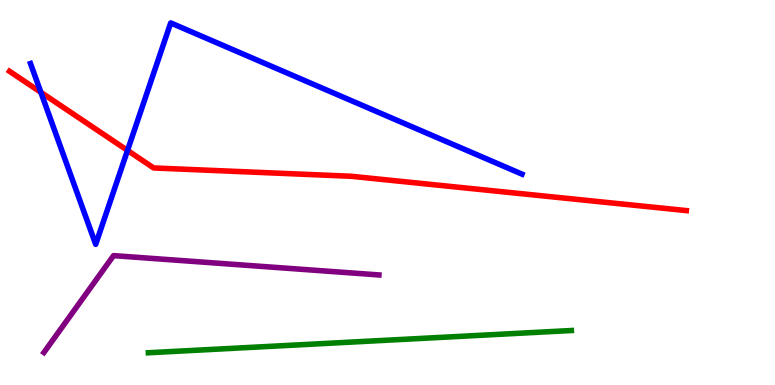[{'lines': ['blue', 'red'], 'intersections': [{'x': 0.527, 'y': 7.6}, {'x': 1.65, 'y': 6.09}]}, {'lines': ['green', 'red'], 'intersections': []}, {'lines': ['purple', 'red'], 'intersections': []}, {'lines': ['blue', 'green'], 'intersections': []}, {'lines': ['blue', 'purple'], 'intersections': []}, {'lines': ['green', 'purple'], 'intersections': []}]